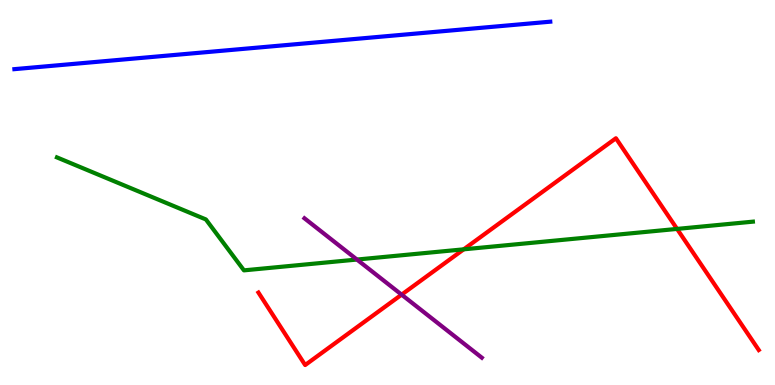[{'lines': ['blue', 'red'], 'intersections': []}, {'lines': ['green', 'red'], 'intersections': [{'x': 5.98, 'y': 3.52}, {'x': 8.74, 'y': 4.05}]}, {'lines': ['purple', 'red'], 'intersections': [{'x': 5.18, 'y': 2.35}]}, {'lines': ['blue', 'green'], 'intersections': []}, {'lines': ['blue', 'purple'], 'intersections': []}, {'lines': ['green', 'purple'], 'intersections': [{'x': 4.61, 'y': 3.26}]}]